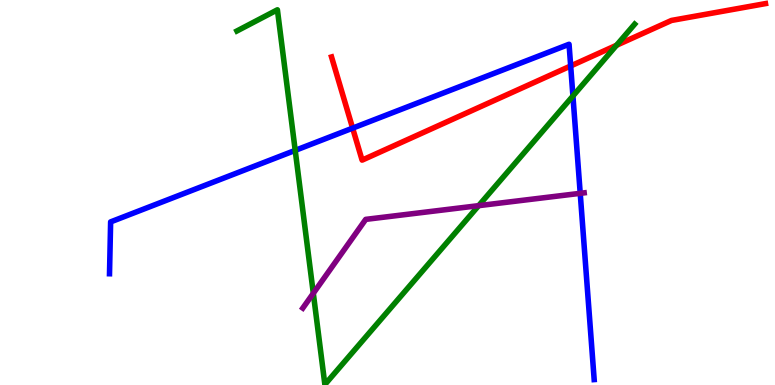[{'lines': ['blue', 'red'], 'intersections': [{'x': 4.55, 'y': 6.67}, {'x': 7.36, 'y': 8.29}]}, {'lines': ['green', 'red'], 'intersections': [{'x': 7.96, 'y': 8.82}]}, {'lines': ['purple', 'red'], 'intersections': []}, {'lines': ['blue', 'green'], 'intersections': [{'x': 3.81, 'y': 6.09}, {'x': 7.39, 'y': 7.51}]}, {'lines': ['blue', 'purple'], 'intersections': [{'x': 7.49, 'y': 4.98}]}, {'lines': ['green', 'purple'], 'intersections': [{'x': 4.04, 'y': 2.38}, {'x': 6.18, 'y': 4.66}]}]